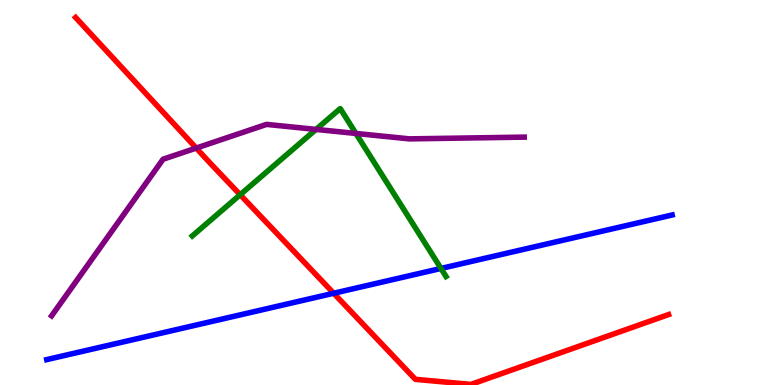[{'lines': ['blue', 'red'], 'intersections': [{'x': 4.31, 'y': 2.38}]}, {'lines': ['green', 'red'], 'intersections': [{'x': 3.1, 'y': 4.94}]}, {'lines': ['purple', 'red'], 'intersections': [{'x': 2.53, 'y': 6.15}]}, {'lines': ['blue', 'green'], 'intersections': [{'x': 5.69, 'y': 3.03}]}, {'lines': ['blue', 'purple'], 'intersections': []}, {'lines': ['green', 'purple'], 'intersections': [{'x': 4.08, 'y': 6.64}, {'x': 4.59, 'y': 6.53}]}]